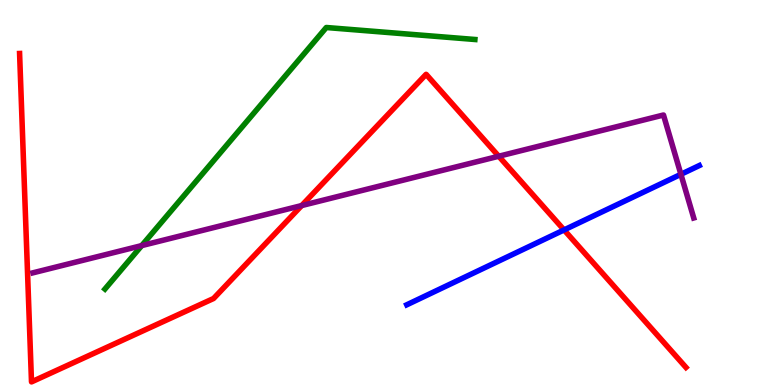[{'lines': ['blue', 'red'], 'intersections': [{'x': 7.28, 'y': 4.03}]}, {'lines': ['green', 'red'], 'intersections': []}, {'lines': ['purple', 'red'], 'intersections': [{'x': 3.89, 'y': 4.66}, {'x': 6.44, 'y': 5.94}]}, {'lines': ['blue', 'green'], 'intersections': []}, {'lines': ['blue', 'purple'], 'intersections': [{'x': 8.79, 'y': 5.47}]}, {'lines': ['green', 'purple'], 'intersections': [{'x': 1.83, 'y': 3.62}]}]